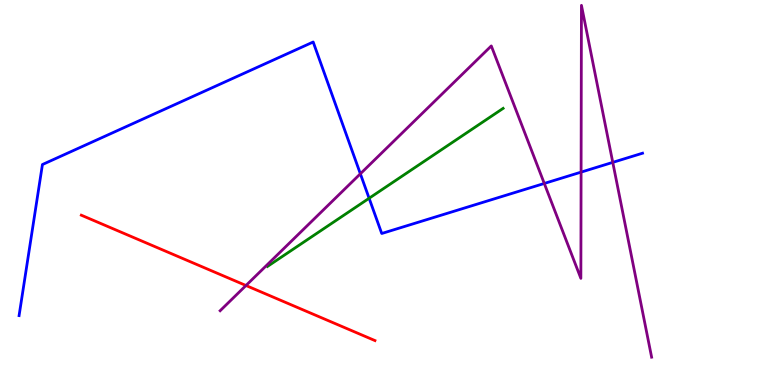[{'lines': ['blue', 'red'], 'intersections': []}, {'lines': ['green', 'red'], 'intersections': []}, {'lines': ['purple', 'red'], 'intersections': [{'x': 3.17, 'y': 2.58}]}, {'lines': ['blue', 'green'], 'intersections': [{'x': 4.76, 'y': 4.85}]}, {'lines': ['blue', 'purple'], 'intersections': [{'x': 4.65, 'y': 5.49}, {'x': 7.02, 'y': 5.23}, {'x': 7.5, 'y': 5.53}, {'x': 7.91, 'y': 5.78}]}, {'lines': ['green', 'purple'], 'intersections': []}]